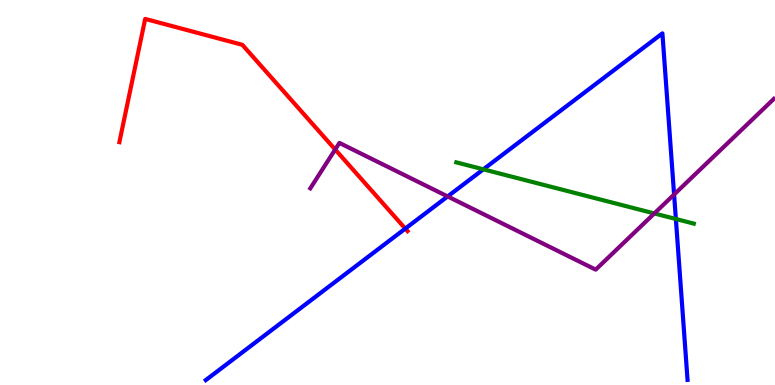[{'lines': ['blue', 'red'], 'intersections': [{'x': 5.23, 'y': 4.06}]}, {'lines': ['green', 'red'], 'intersections': []}, {'lines': ['purple', 'red'], 'intersections': [{'x': 4.32, 'y': 6.12}]}, {'lines': ['blue', 'green'], 'intersections': [{'x': 6.24, 'y': 5.6}, {'x': 8.72, 'y': 4.31}]}, {'lines': ['blue', 'purple'], 'intersections': [{'x': 5.78, 'y': 4.9}, {'x': 8.7, 'y': 4.95}]}, {'lines': ['green', 'purple'], 'intersections': [{'x': 8.44, 'y': 4.46}]}]